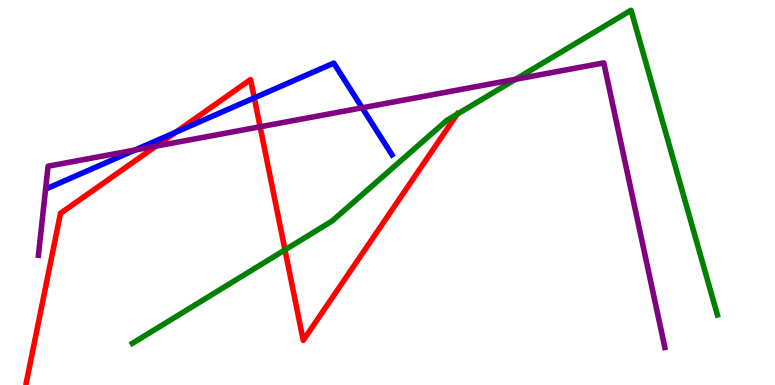[{'lines': ['blue', 'red'], 'intersections': [{'x': 2.27, 'y': 6.57}, {'x': 3.28, 'y': 7.46}]}, {'lines': ['green', 'red'], 'intersections': [{'x': 3.68, 'y': 3.51}, {'x': 5.9, 'y': 7.03}]}, {'lines': ['purple', 'red'], 'intersections': [{'x': 2.01, 'y': 6.2}, {'x': 3.36, 'y': 6.71}]}, {'lines': ['blue', 'green'], 'intersections': []}, {'lines': ['blue', 'purple'], 'intersections': [{'x': 1.74, 'y': 6.1}, {'x': 4.67, 'y': 7.2}]}, {'lines': ['green', 'purple'], 'intersections': [{'x': 6.65, 'y': 7.94}]}]